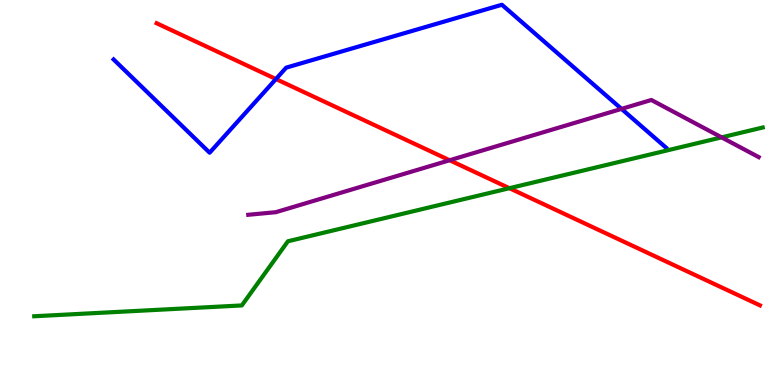[{'lines': ['blue', 'red'], 'intersections': [{'x': 3.56, 'y': 7.95}]}, {'lines': ['green', 'red'], 'intersections': [{'x': 6.57, 'y': 5.11}]}, {'lines': ['purple', 'red'], 'intersections': [{'x': 5.8, 'y': 5.84}]}, {'lines': ['blue', 'green'], 'intersections': []}, {'lines': ['blue', 'purple'], 'intersections': [{'x': 8.02, 'y': 7.17}]}, {'lines': ['green', 'purple'], 'intersections': [{'x': 9.31, 'y': 6.43}]}]